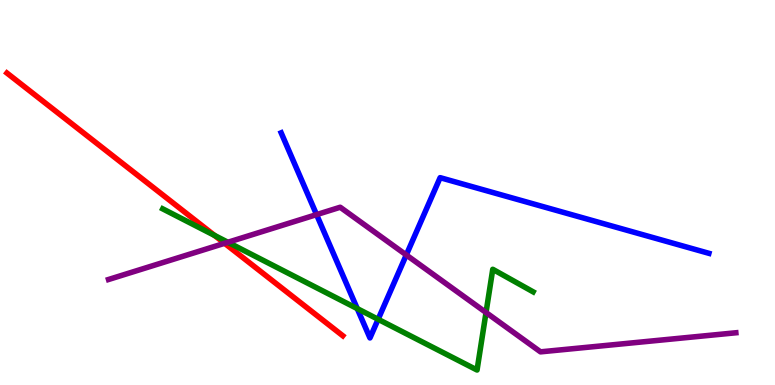[{'lines': ['blue', 'red'], 'intersections': []}, {'lines': ['green', 'red'], 'intersections': [{'x': 2.77, 'y': 3.88}]}, {'lines': ['purple', 'red'], 'intersections': [{'x': 2.9, 'y': 3.68}]}, {'lines': ['blue', 'green'], 'intersections': [{'x': 4.61, 'y': 1.98}, {'x': 4.88, 'y': 1.71}]}, {'lines': ['blue', 'purple'], 'intersections': [{'x': 4.08, 'y': 4.43}, {'x': 5.24, 'y': 3.38}]}, {'lines': ['green', 'purple'], 'intersections': [{'x': 2.94, 'y': 3.71}, {'x': 6.27, 'y': 1.88}]}]